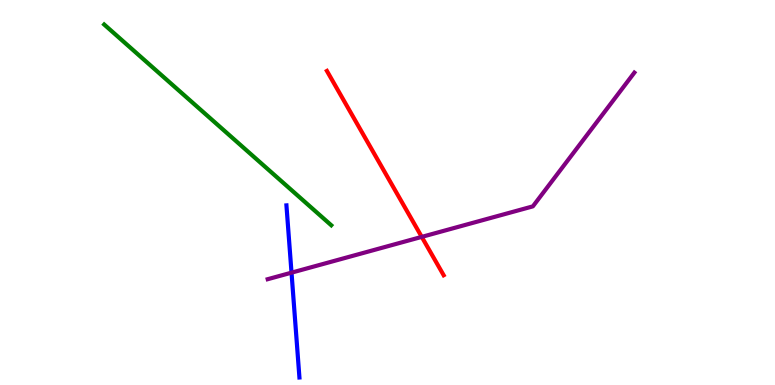[{'lines': ['blue', 'red'], 'intersections': []}, {'lines': ['green', 'red'], 'intersections': []}, {'lines': ['purple', 'red'], 'intersections': [{'x': 5.44, 'y': 3.85}]}, {'lines': ['blue', 'green'], 'intersections': []}, {'lines': ['blue', 'purple'], 'intersections': [{'x': 3.76, 'y': 2.92}]}, {'lines': ['green', 'purple'], 'intersections': []}]